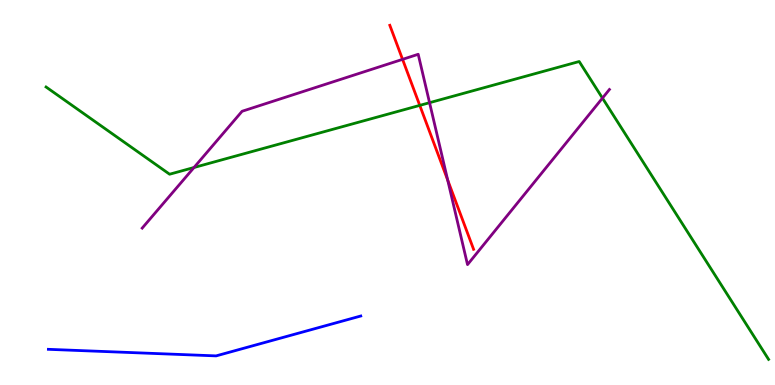[{'lines': ['blue', 'red'], 'intersections': []}, {'lines': ['green', 'red'], 'intersections': [{'x': 5.42, 'y': 7.26}]}, {'lines': ['purple', 'red'], 'intersections': [{'x': 5.19, 'y': 8.46}, {'x': 5.78, 'y': 5.32}]}, {'lines': ['blue', 'green'], 'intersections': []}, {'lines': ['blue', 'purple'], 'intersections': []}, {'lines': ['green', 'purple'], 'intersections': [{'x': 2.5, 'y': 5.65}, {'x': 5.54, 'y': 7.33}, {'x': 7.77, 'y': 7.45}]}]